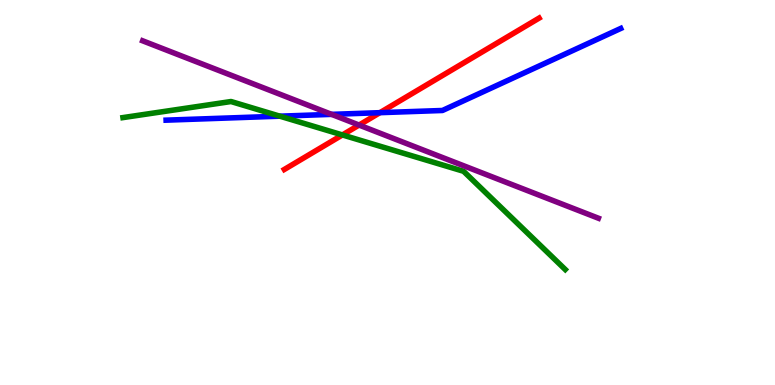[{'lines': ['blue', 'red'], 'intersections': [{'x': 4.9, 'y': 7.07}]}, {'lines': ['green', 'red'], 'intersections': [{'x': 4.42, 'y': 6.49}]}, {'lines': ['purple', 'red'], 'intersections': [{'x': 4.63, 'y': 6.75}]}, {'lines': ['blue', 'green'], 'intersections': [{'x': 3.61, 'y': 6.98}]}, {'lines': ['blue', 'purple'], 'intersections': [{'x': 4.28, 'y': 7.03}]}, {'lines': ['green', 'purple'], 'intersections': []}]